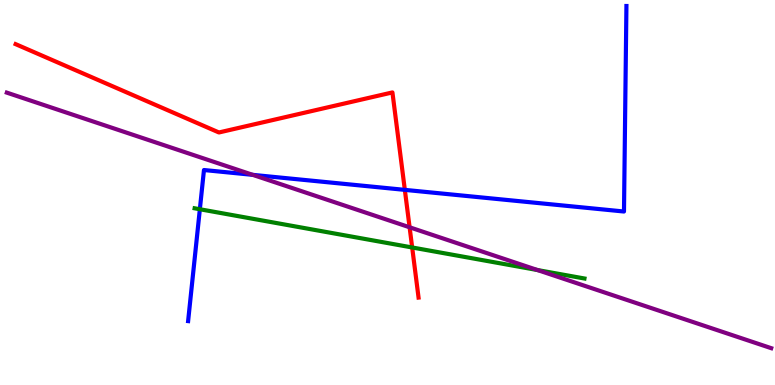[{'lines': ['blue', 'red'], 'intersections': [{'x': 5.22, 'y': 5.07}]}, {'lines': ['green', 'red'], 'intersections': [{'x': 5.32, 'y': 3.57}]}, {'lines': ['purple', 'red'], 'intersections': [{'x': 5.29, 'y': 4.1}]}, {'lines': ['blue', 'green'], 'intersections': [{'x': 2.58, 'y': 4.57}]}, {'lines': ['blue', 'purple'], 'intersections': [{'x': 3.26, 'y': 5.46}]}, {'lines': ['green', 'purple'], 'intersections': [{'x': 6.94, 'y': 2.99}]}]